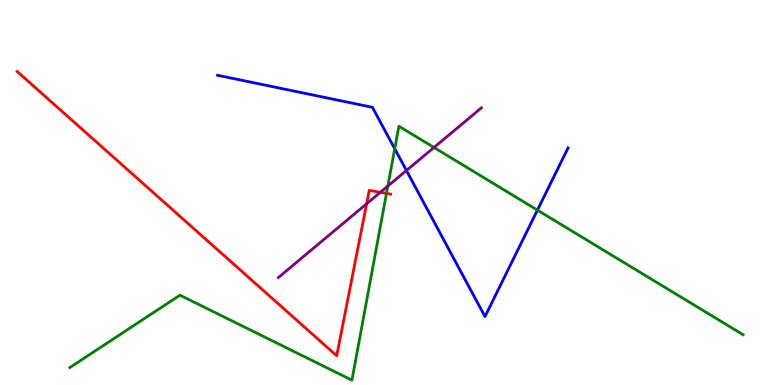[{'lines': ['blue', 'red'], 'intersections': []}, {'lines': ['green', 'red'], 'intersections': [{'x': 4.99, 'y': 4.98}]}, {'lines': ['purple', 'red'], 'intersections': [{'x': 4.73, 'y': 4.71}, {'x': 4.91, 'y': 5.01}]}, {'lines': ['blue', 'green'], 'intersections': [{'x': 5.09, 'y': 6.14}, {'x': 6.93, 'y': 4.54}]}, {'lines': ['blue', 'purple'], 'intersections': [{'x': 5.24, 'y': 5.57}]}, {'lines': ['green', 'purple'], 'intersections': [{'x': 5.0, 'y': 5.17}, {'x': 5.6, 'y': 6.17}]}]